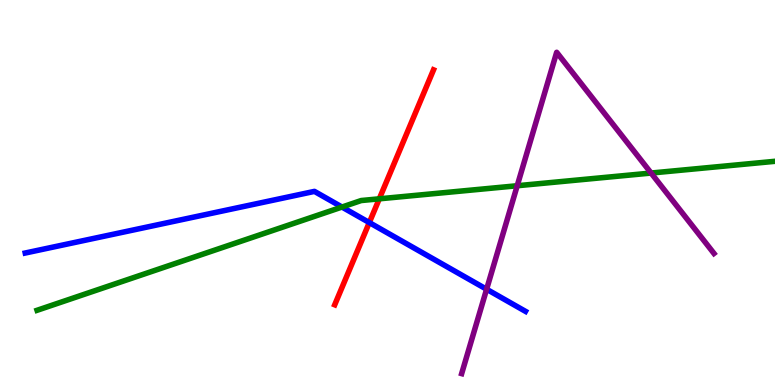[{'lines': ['blue', 'red'], 'intersections': [{'x': 4.77, 'y': 4.22}]}, {'lines': ['green', 'red'], 'intersections': [{'x': 4.89, 'y': 4.84}]}, {'lines': ['purple', 'red'], 'intersections': []}, {'lines': ['blue', 'green'], 'intersections': [{'x': 4.41, 'y': 4.62}]}, {'lines': ['blue', 'purple'], 'intersections': [{'x': 6.28, 'y': 2.49}]}, {'lines': ['green', 'purple'], 'intersections': [{'x': 6.67, 'y': 5.18}, {'x': 8.4, 'y': 5.51}]}]